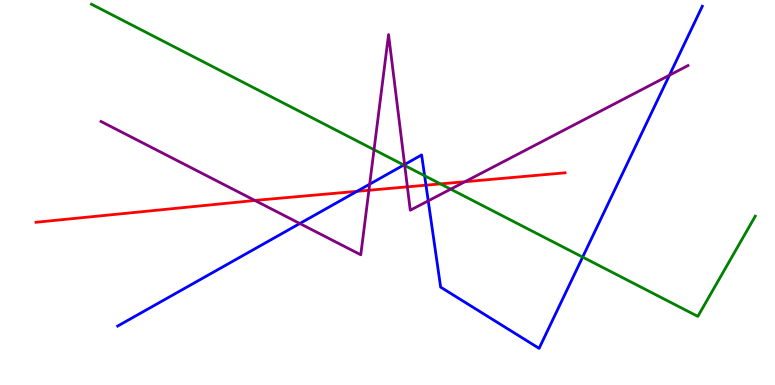[{'lines': ['blue', 'red'], 'intersections': [{'x': 4.61, 'y': 5.03}, {'x': 5.5, 'y': 5.19}]}, {'lines': ['green', 'red'], 'intersections': [{'x': 5.68, 'y': 5.22}]}, {'lines': ['purple', 'red'], 'intersections': [{'x': 3.29, 'y': 4.79}, {'x': 4.76, 'y': 5.06}, {'x': 5.26, 'y': 5.15}, {'x': 6.0, 'y': 5.28}]}, {'lines': ['blue', 'green'], 'intersections': [{'x': 5.21, 'y': 5.71}, {'x': 5.48, 'y': 5.44}, {'x': 7.52, 'y': 3.32}]}, {'lines': ['blue', 'purple'], 'intersections': [{'x': 3.87, 'y': 4.19}, {'x': 4.77, 'y': 5.22}, {'x': 5.22, 'y': 5.73}, {'x': 5.53, 'y': 4.78}, {'x': 8.64, 'y': 8.05}]}, {'lines': ['green', 'purple'], 'intersections': [{'x': 4.83, 'y': 6.11}, {'x': 5.22, 'y': 5.7}, {'x': 5.82, 'y': 5.09}]}]